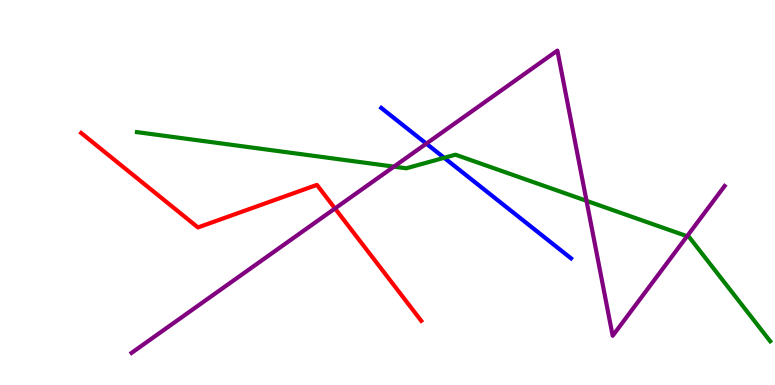[{'lines': ['blue', 'red'], 'intersections': []}, {'lines': ['green', 'red'], 'intersections': []}, {'lines': ['purple', 'red'], 'intersections': [{'x': 4.32, 'y': 4.59}]}, {'lines': ['blue', 'green'], 'intersections': [{'x': 5.73, 'y': 5.9}]}, {'lines': ['blue', 'purple'], 'intersections': [{'x': 5.5, 'y': 6.27}]}, {'lines': ['green', 'purple'], 'intersections': [{'x': 5.08, 'y': 5.67}, {'x': 7.57, 'y': 4.78}, {'x': 8.87, 'y': 3.86}]}]